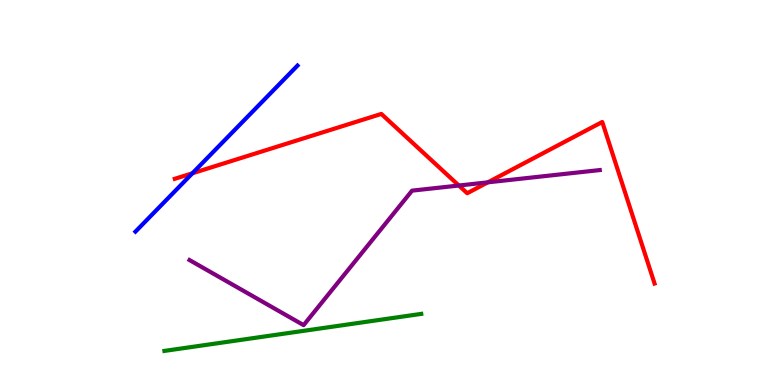[{'lines': ['blue', 'red'], 'intersections': [{'x': 2.48, 'y': 5.5}]}, {'lines': ['green', 'red'], 'intersections': []}, {'lines': ['purple', 'red'], 'intersections': [{'x': 5.92, 'y': 5.18}, {'x': 6.3, 'y': 5.26}]}, {'lines': ['blue', 'green'], 'intersections': []}, {'lines': ['blue', 'purple'], 'intersections': []}, {'lines': ['green', 'purple'], 'intersections': []}]